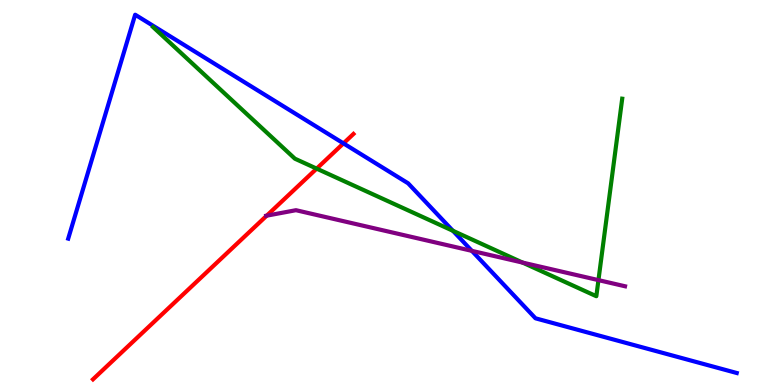[{'lines': ['blue', 'red'], 'intersections': [{'x': 4.43, 'y': 6.28}]}, {'lines': ['green', 'red'], 'intersections': [{'x': 4.09, 'y': 5.62}]}, {'lines': ['purple', 'red'], 'intersections': [{'x': 3.44, 'y': 4.4}]}, {'lines': ['blue', 'green'], 'intersections': [{'x': 5.84, 'y': 4.01}]}, {'lines': ['blue', 'purple'], 'intersections': [{'x': 6.09, 'y': 3.48}]}, {'lines': ['green', 'purple'], 'intersections': [{'x': 6.74, 'y': 3.18}, {'x': 7.72, 'y': 2.72}]}]